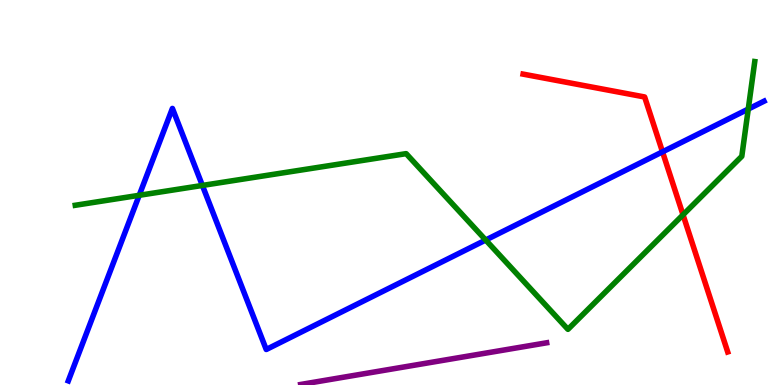[{'lines': ['blue', 'red'], 'intersections': [{'x': 8.55, 'y': 6.06}]}, {'lines': ['green', 'red'], 'intersections': [{'x': 8.81, 'y': 4.42}]}, {'lines': ['purple', 'red'], 'intersections': []}, {'lines': ['blue', 'green'], 'intersections': [{'x': 1.8, 'y': 4.93}, {'x': 2.61, 'y': 5.18}, {'x': 6.27, 'y': 3.77}, {'x': 9.65, 'y': 7.17}]}, {'lines': ['blue', 'purple'], 'intersections': []}, {'lines': ['green', 'purple'], 'intersections': []}]